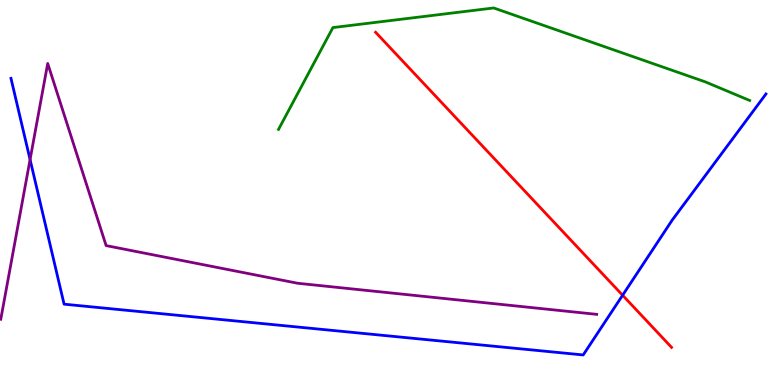[{'lines': ['blue', 'red'], 'intersections': [{'x': 8.03, 'y': 2.33}]}, {'lines': ['green', 'red'], 'intersections': []}, {'lines': ['purple', 'red'], 'intersections': []}, {'lines': ['blue', 'green'], 'intersections': []}, {'lines': ['blue', 'purple'], 'intersections': [{'x': 0.388, 'y': 5.86}]}, {'lines': ['green', 'purple'], 'intersections': []}]